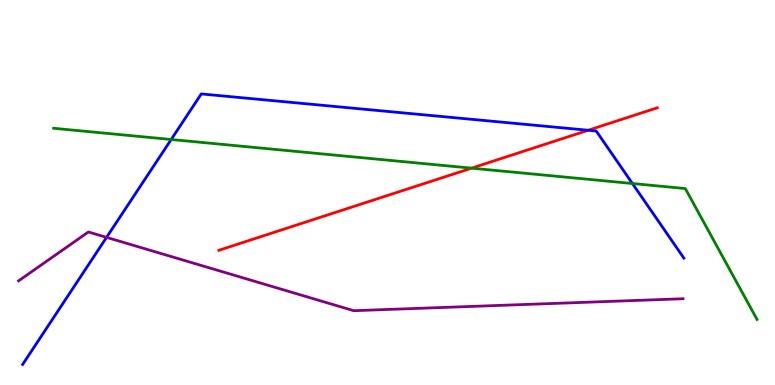[{'lines': ['blue', 'red'], 'intersections': [{'x': 7.59, 'y': 6.62}]}, {'lines': ['green', 'red'], 'intersections': [{'x': 6.08, 'y': 5.63}]}, {'lines': ['purple', 'red'], 'intersections': []}, {'lines': ['blue', 'green'], 'intersections': [{'x': 2.21, 'y': 6.38}, {'x': 8.16, 'y': 5.23}]}, {'lines': ['blue', 'purple'], 'intersections': [{'x': 1.37, 'y': 3.83}]}, {'lines': ['green', 'purple'], 'intersections': []}]